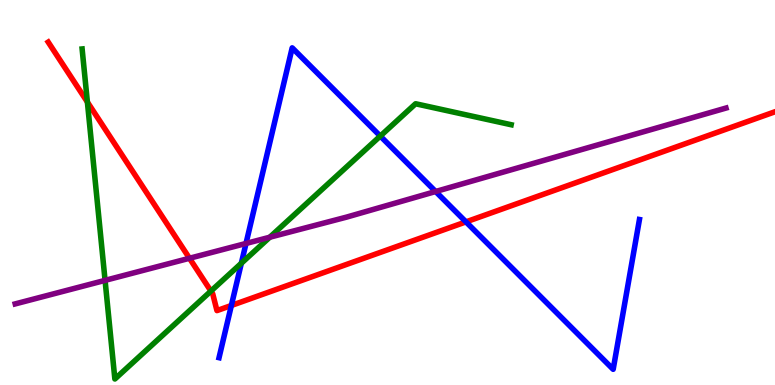[{'lines': ['blue', 'red'], 'intersections': [{'x': 2.99, 'y': 2.07}, {'x': 6.01, 'y': 4.24}]}, {'lines': ['green', 'red'], 'intersections': [{'x': 1.13, 'y': 7.35}, {'x': 2.72, 'y': 2.44}]}, {'lines': ['purple', 'red'], 'intersections': [{'x': 2.44, 'y': 3.29}]}, {'lines': ['blue', 'green'], 'intersections': [{'x': 3.11, 'y': 3.16}, {'x': 4.91, 'y': 6.47}]}, {'lines': ['blue', 'purple'], 'intersections': [{'x': 3.17, 'y': 3.68}, {'x': 5.62, 'y': 5.03}]}, {'lines': ['green', 'purple'], 'intersections': [{'x': 1.36, 'y': 2.72}, {'x': 3.48, 'y': 3.84}]}]